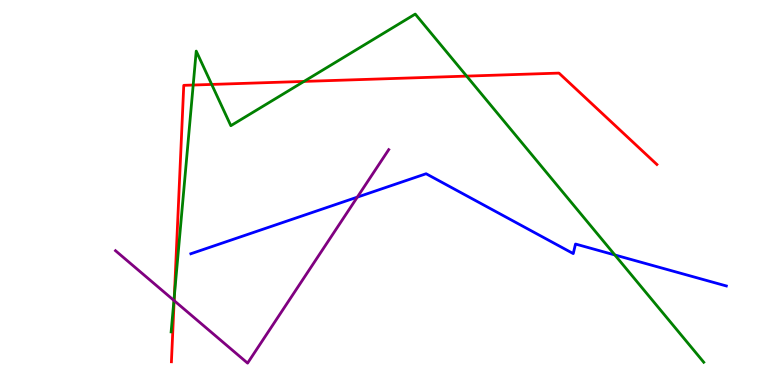[{'lines': ['blue', 'red'], 'intersections': []}, {'lines': ['green', 'red'], 'intersections': [{'x': 2.25, 'y': 2.33}, {'x': 2.49, 'y': 7.79}, {'x': 2.73, 'y': 7.81}, {'x': 3.92, 'y': 7.89}, {'x': 6.02, 'y': 8.02}]}, {'lines': ['purple', 'red'], 'intersections': [{'x': 2.25, 'y': 2.19}]}, {'lines': ['blue', 'green'], 'intersections': [{'x': 7.93, 'y': 3.38}]}, {'lines': ['blue', 'purple'], 'intersections': [{'x': 4.61, 'y': 4.88}]}, {'lines': ['green', 'purple'], 'intersections': [{'x': 2.24, 'y': 2.2}]}]